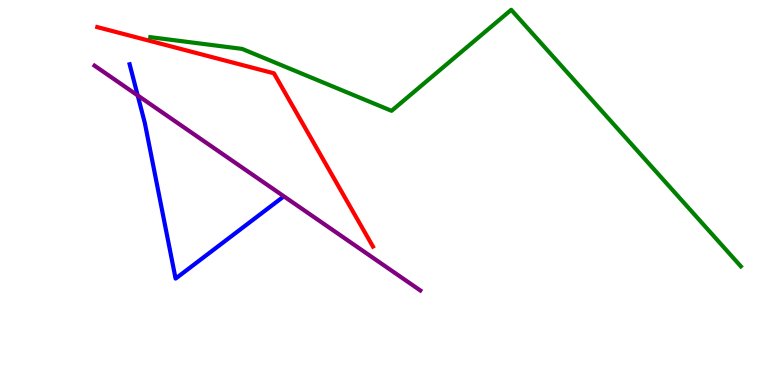[{'lines': ['blue', 'red'], 'intersections': []}, {'lines': ['green', 'red'], 'intersections': []}, {'lines': ['purple', 'red'], 'intersections': []}, {'lines': ['blue', 'green'], 'intersections': []}, {'lines': ['blue', 'purple'], 'intersections': [{'x': 1.78, 'y': 7.52}]}, {'lines': ['green', 'purple'], 'intersections': []}]